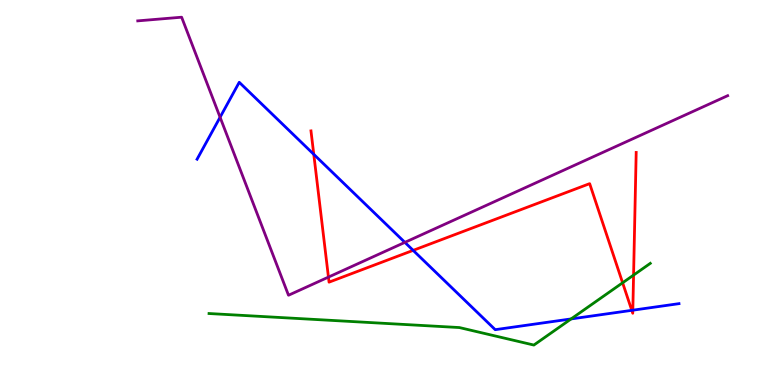[{'lines': ['blue', 'red'], 'intersections': [{'x': 4.05, 'y': 5.99}, {'x': 5.33, 'y': 3.5}, {'x': 8.15, 'y': 1.94}, {'x': 8.17, 'y': 1.94}]}, {'lines': ['green', 'red'], 'intersections': [{'x': 8.03, 'y': 2.66}, {'x': 8.18, 'y': 2.85}]}, {'lines': ['purple', 'red'], 'intersections': [{'x': 4.24, 'y': 2.8}]}, {'lines': ['blue', 'green'], 'intersections': [{'x': 7.37, 'y': 1.72}]}, {'lines': ['blue', 'purple'], 'intersections': [{'x': 2.84, 'y': 6.95}, {'x': 5.22, 'y': 3.7}]}, {'lines': ['green', 'purple'], 'intersections': []}]